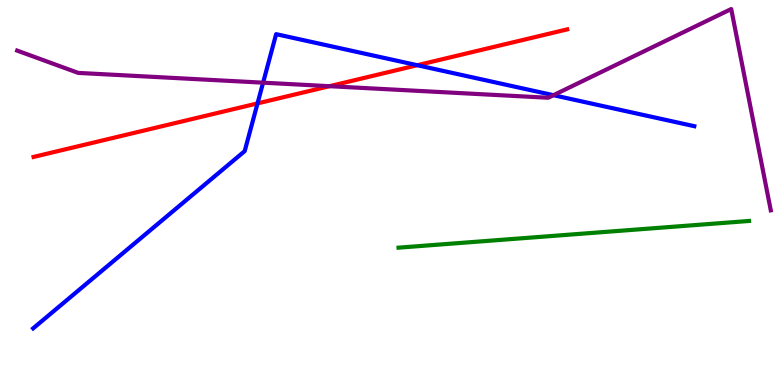[{'lines': ['blue', 'red'], 'intersections': [{'x': 3.32, 'y': 7.31}, {'x': 5.38, 'y': 8.31}]}, {'lines': ['green', 'red'], 'intersections': []}, {'lines': ['purple', 'red'], 'intersections': [{'x': 4.25, 'y': 7.76}]}, {'lines': ['blue', 'green'], 'intersections': []}, {'lines': ['blue', 'purple'], 'intersections': [{'x': 3.39, 'y': 7.85}, {'x': 7.14, 'y': 7.53}]}, {'lines': ['green', 'purple'], 'intersections': []}]